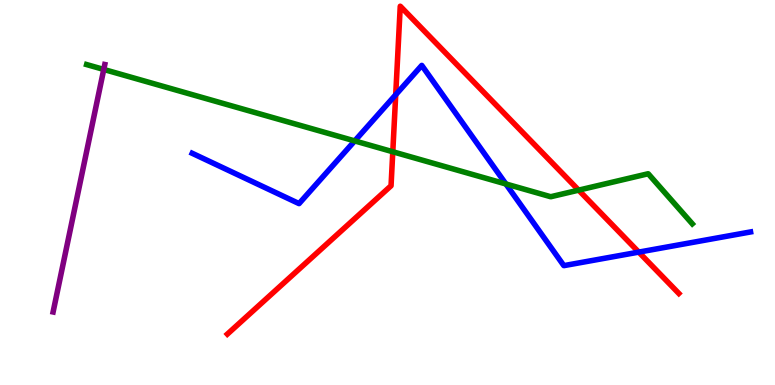[{'lines': ['blue', 'red'], 'intersections': [{'x': 5.11, 'y': 7.54}, {'x': 8.24, 'y': 3.45}]}, {'lines': ['green', 'red'], 'intersections': [{'x': 5.07, 'y': 6.06}, {'x': 7.47, 'y': 5.06}]}, {'lines': ['purple', 'red'], 'intersections': []}, {'lines': ['blue', 'green'], 'intersections': [{'x': 4.58, 'y': 6.34}, {'x': 6.53, 'y': 5.22}]}, {'lines': ['blue', 'purple'], 'intersections': []}, {'lines': ['green', 'purple'], 'intersections': [{'x': 1.34, 'y': 8.2}]}]